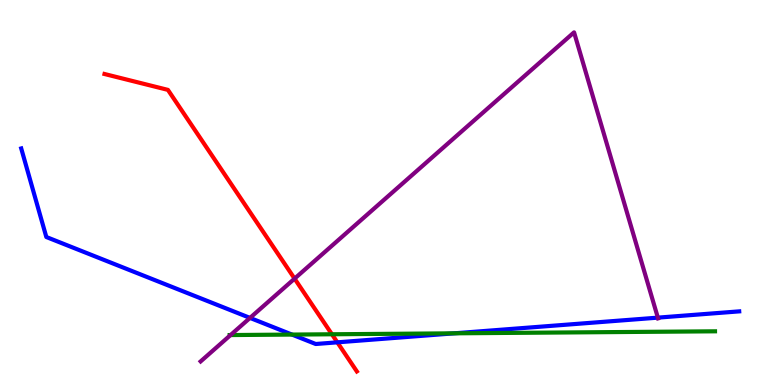[{'lines': ['blue', 'red'], 'intersections': [{'x': 4.35, 'y': 1.11}]}, {'lines': ['green', 'red'], 'intersections': [{'x': 4.28, 'y': 1.32}]}, {'lines': ['purple', 'red'], 'intersections': [{'x': 3.8, 'y': 2.76}]}, {'lines': ['blue', 'green'], 'intersections': [{'x': 3.77, 'y': 1.31}, {'x': 5.86, 'y': 1.34}]}, {'lines': ['blue', 'purple'], 'intersections': [{'x': 3.23, 'y': 1.74}, {'x': 8.49, 'y': 1.75}]}, {'lines': ['green', 'purple'], 'intersections': [{'x': 2.97, 'y': 1.3}]}]